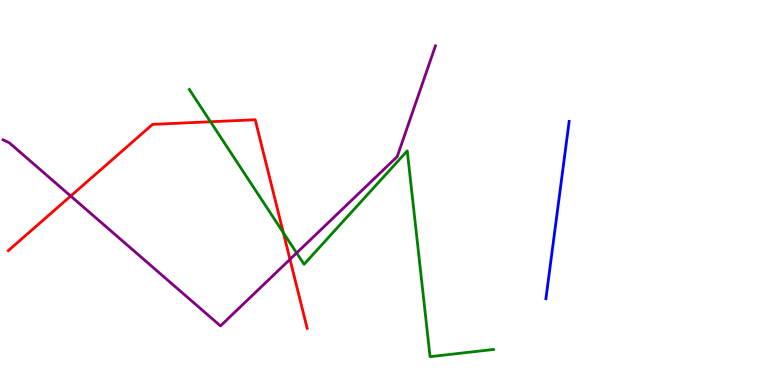[{'lines': ['blue', 'red'], 'intersections': []}, {'lines': ['green', 'red'], 'intersections': [{'x': 2.72, 'y': 6.84}, {'x': 3.66, 'y': 3.96}]}, {'lines': ['purple', 'red'], 'intersections': [{'x': 0.912, 'y': 4.91}, {'x': 3.74, 'y': 3.26}]}, {'lines': ['blue', 'green'], 'intersections': []}, {'lines': ['blue', 'purple'], 'intersections': []}, {'lines': ['green', 'purple'], 'intersections': [{'x': 3.83, 'y': 3.43}]}]